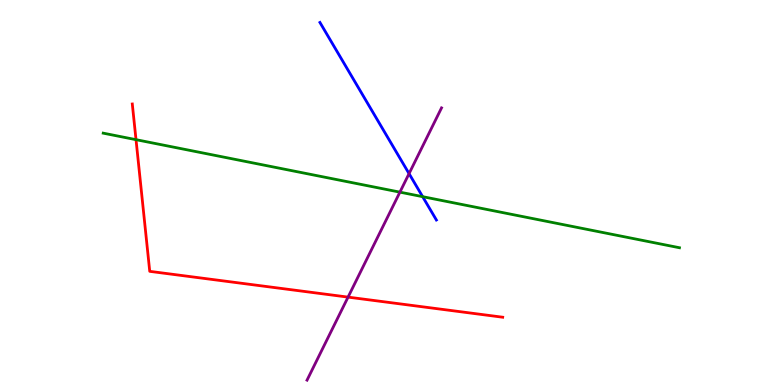[{'lines': ['blue', 'red'], 'intersections': []}, {'lines': ['green', 'red'], 'intersections': [{'x': 1.76, 'y': 6.37}]}, {'lines': ['purple', 'red'], 'intersections': [{'x': 4.49, 'y': 2.28}]}, {'lines': ['blue', 'green'], 'intersections': [{'x': 5.45, 'y': 4.89}]}, {'lines': ['blue', 'purple'], 'intersections': [{'x': 5.28, 'y': 5.49}]}, {'lines': ['green', 'purple'], 'intersections': [{'x': 5.16, 'y': 5.01}]}]